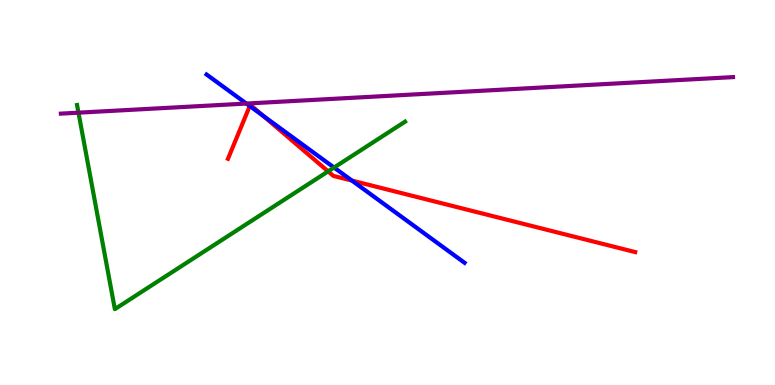[{'lines': ['blue', 'red'], 'intersections': [{'x': 3.22, 'y': 7.25}, {'x': 3.39, 'y': 6.99}, {'x': 4.54, 'y': 5.31}]}, {'lines': ['green', 'red'], 'intersections': [{'x': 4.23, 'y': 5.55}]}, {'lines': ['purple', 'red'], 'intersections': []}, {'lines': ['blue', 'green'], 'intersections': [{'x': 4.31, 'y': 5.65}]}, {'lines': ['blue', 'purple'], 'intersections': [{'x': 3.18, 'y': 7.31}]}, {'lines': ['green', 'purple'], 'intersections': [{'x': 1.01, 'y': 7.07}]}]